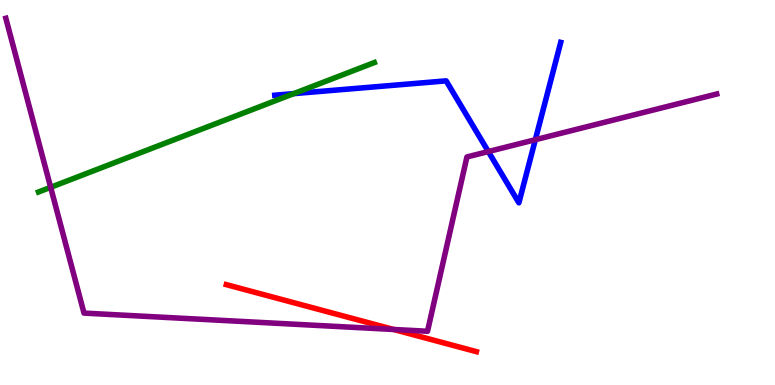[{'lines': ['blue', 'red'], 'intersections': []}, {'lines': ['green', 'red'], 'intersections': []}, {'lines': ['purple', 'red'], 'intersections': [{'x': 5.08, 'y': 1.44}]}, {'lines': ['blue', 'green'], 'intersections': [{'x': 3.79, 'y': 7.57}]}, {'lines': ['blue', 'purple'], 'intersections': [{'x': 6.3, 'y': 6.06}, {'x': 6.91, 'y': 6.37}]}, {'lines': ['green', 'purple'], 'intersections': [{'x': 0.654, 'y': 5.13}]}]